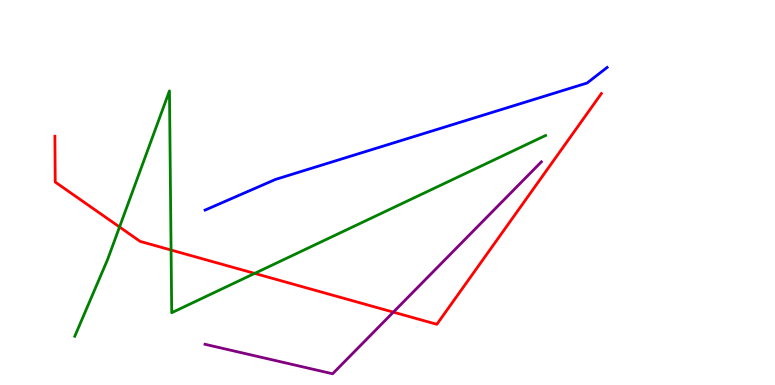[{'lines': ['blue', 'red'], 'intersections': []}, {'lines': ['green', 'red'], 'intersections': [{'x': 1.54, 'y': 4.1}, {'x': 2.21, 'y': 3.51}, {'x': 3.29, 'y': 2.9}]}, {'lines': ['purple', 'red'], 'intersections': [{'x': 5.08, 'y': 1.89}]}, {'lines': ['blue', 'green'], 'intersections': []}, {'lines': ['blue', 'purple'], 'intersections': []}, {'lines': ['green', 'purple'], 'intersections': []}]